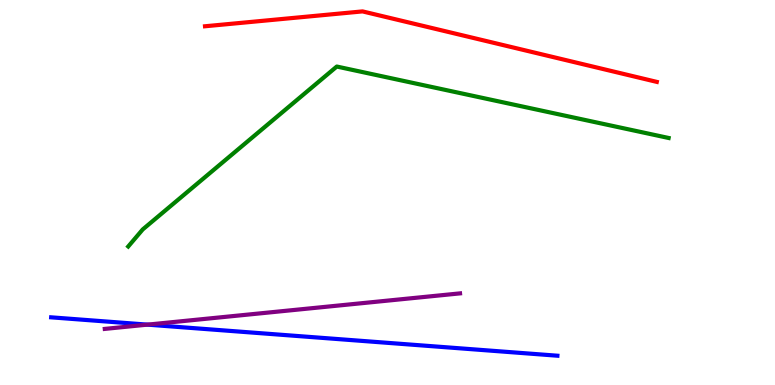[{'lines': ['blue', 'red'], 'intersections': []}, {'lines': ['green', 'red'], 'intersections': []}, {'lines': ['purple', 'red'], 'intersections': []}, {'lines': ['blue', 'green'], 'intersections': []}, {'lines': ['blue', 'purple'], 'intersections': [{'x': 1.9, 'y': 1.57}]}, {'lines': ['green', 'purple'], 'intersections': []}]